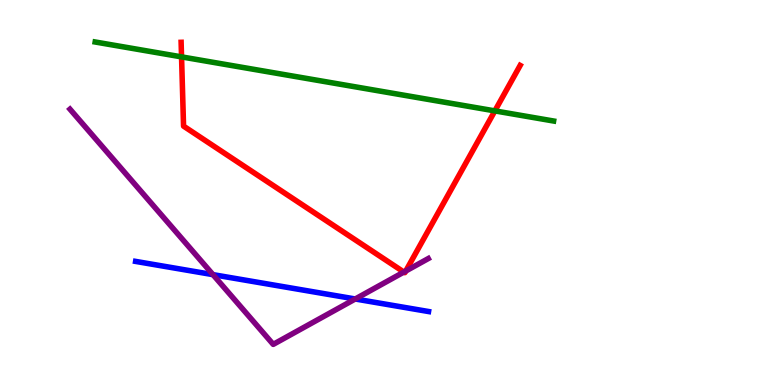[{'lines': ['blue', 'red'], 'intersections': []}, {'lines': ['green', 'red'], 'intersections': [{'x': 2.34, 'y': 8.52}, {'x': 6.39, 'y': 7.12}]}, {'lines': ['purple', 'red'], 'intersections': [{'x': 5.21, 'y': 2.93}, {'x': 5.24, 'y': 2.96}]}, {'lines': ['blue', 'green'], 'intersections': []}, {'lines': ['blue', 'purple'], 'intersections': [{'x': 2.75, 'y': 2.87}, {'x': 4.58, 'y': 2.23}]}, {'lines': ['green', 'purple'], 'intersections': []}]